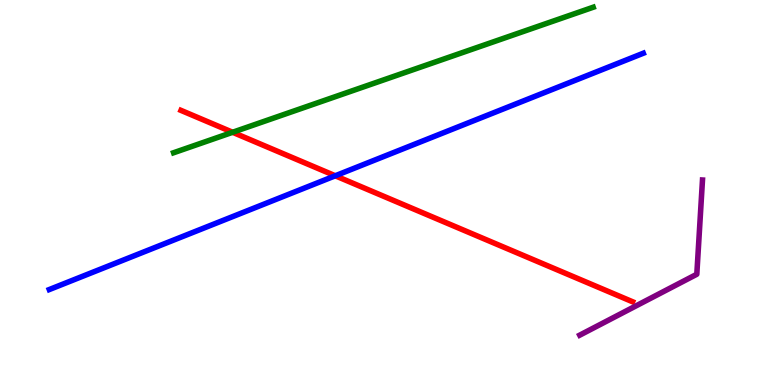[{'lines': ['blue', 'red'], 'intersections': [{'x': 4.33, 'y': 5.43}]}, {'lines': ['green', 'red'], 'intersections': [{'x': 3.0, 'y': 6.56}]}, {'lines': ['purple', 'red'], 'intersections': []}, {'lines': ['blue', 'green'], 'intersections': []}, {'lines': ['blue', 'purple'], 'intersections': []}, {'lines': ['green', 'purple'], 'intersections': []}]